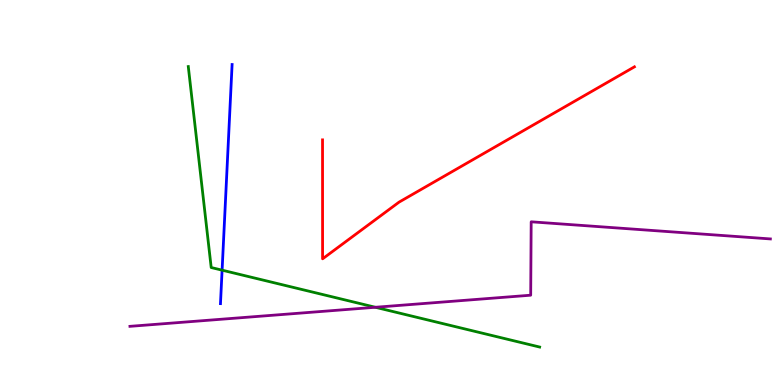[{'lines': ['blue', 'red'], 'intersections': []}, {'lines': ['green', 'red'], 'intersections': []}, {'lines': ['purple', 'red'], 'intersections': []}, {'lines': ['blue', 'green'], 'intersections': [{'x': 2.87, 'y': 2.98}]}, {'lines': ['blue', 'purple'], 'intersections': []}, {'lines': ['green', 'purple'], 'intersections': [{'x': 4.84, 'y': 2.02}]}]